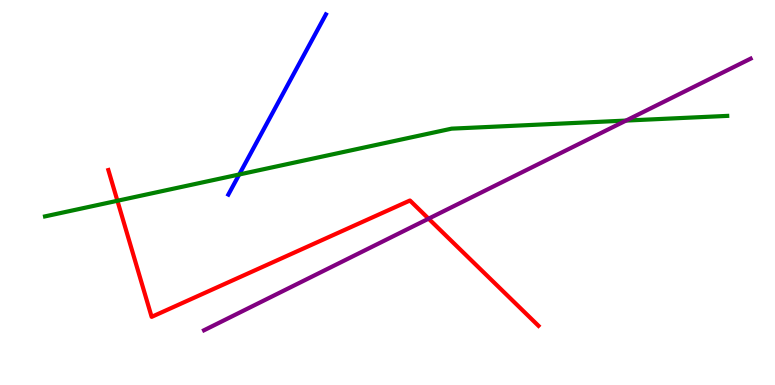[{'lines': ['blue', 'red'], 'intersections': []}, {'lines': ['green', 'red'], 'intersections': [{'x': 1.51, 'y': 4.79}]}, {'lines': ['purple', 'red'], 'intersections': [{'x': 5.53, 'y': 4.32}]}, {'lines': ['blue', 'green'], 'intersections': [{'x': 3.09, 'y': 5.47}]}, {'lines': ['blue', 'purple'], 'intersections': []}, {'lines': ['green', 'purple'], 'intersections': [{'x': 8.08, 'y': 6.87}]}]